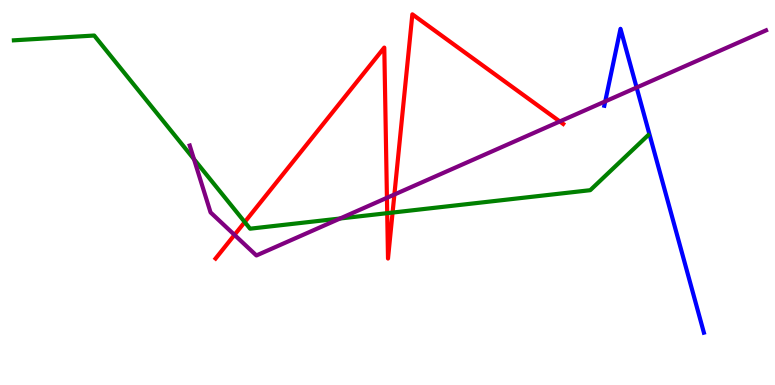[{'lines': ['blue', 'red'], 'intersections': []}, {'lines': ['green', 'red'], 'intersections': [{'x': 3.16, 'y': 4.23}, {'x': 5.0, 'y': 4.46}, {'x': 5.07, 'y': 4.48}]}, {'lines': ['purple', 'red'], 'intersections': [{'x': 3.03, 'y': 3.9}, {'x': 4.99, 'y': 4.86}, {'x': 5.09, 'y': 4.95}, {'x': 7.22, 'y': 6.85}]}, {'lines': ['blue', 'green'], 'intersections': []}, {'lines': ['blue', 'purple'], 'intersections': [{'x': 7.81, 'y': 7.37}, {'x': 8.21, 'y': 7.73}]}, {'lines': ['green', 'purple'], 'intersections': [{'x': 2.5, 'y': 5.87}, {'x': 4.39, 'y': 4.32}]}]